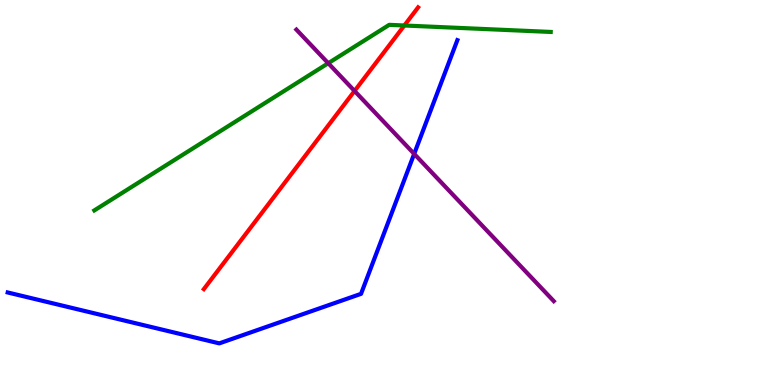[{'lines': ['blue', 'red'], 'intersections': []}, {'lines': ['green', 'red'], 'intersections': [{'x': 5.22, 'y': 9.34}]}, {'lines': ['purple', 'red'], 'intersections': [{'x': 4.57, 'y': 7.64}]}, {'lines': ['blue', 'green'], 'intersections': []}, {'lines': ['blue', 'purple'], 'intersections': [{'x': 5.34, 'y': 6.0}]}, {'lines': ['green', 'purple'], 'intersections': [{'x': 4.24, 'y': 8.36}]}]